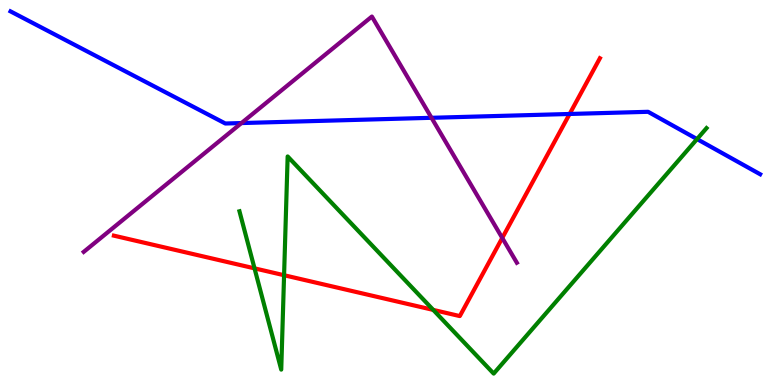[{'lines': ['blue', 'red'], 'intersections': [{'x': 7.35, 'y': 7.04}]}, {'lines': ['green', 'red'], 'intersections': [{'x': 3.28, 'y': 3.03}, {'x': 3.67, 'y': 2.85}, {'x': 5.59, 'y': 1.95}]}, {'lines': ['purple', 'red'], 'intersections': [{'x': 6.48, 'y': 3.82}]}, {'lines': ['blue', 'green'], 'intersections': [{'x': 8.99, 'y': 6.39}]}, {'lines': ['blue', 'purple'], 'intersections': [{'x': 3.12, 'y': 6.8}, {'x': 5.57, 'y': 6.94}]}, {'lines': ['green', 'purple'], 'intersections': []}]